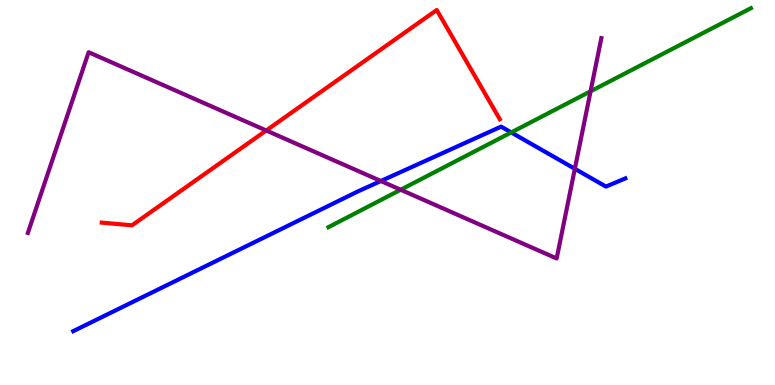[{'lines': ['blue', 'red'], 'intersections': []}, {'lines': ['green', 'red'], 'intersections': []}, {'lines': ['purple', 'red'], 'intersections': [{'x': 3.44, 'y': 6.61}]}, {'lines': ['blue', 'green'], 'intersections': [{'x': 6.6, 'y': 6.56}]}, {'lines': ['blue', 'purple'], 'intersections': [{'x': 4.91, 'y': 5.3}, {'x': 7.42, 'y': 5.62}]}, {'lines': ['green', 'purple'], 'intersections': [{'x': 5.17, 'y': 5.07}, {'x': 7.62, 'y': 7.63}]}]